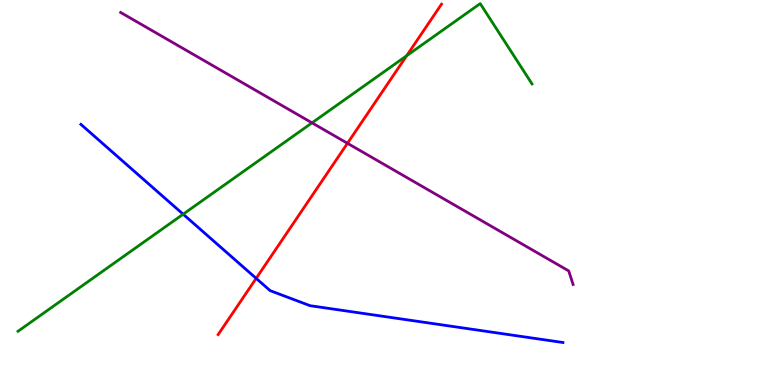[{'lines': ['blue', 'red'], 'intersections': [{'x': 3.31, 'y': 2.77}]}, {'lines': ['green', 'red'], 'intersections': [{'x': 5.25, 'y': 8.55}]}, {'lines': ['purple', 'red'], 'intersections': [{'x': 4.48, 'y': 6.28}]}, {'lines': ['blue', 'green'], 'intersections': [{'x': 2.36, 'y': 4.44}]}, {'lines': ['blue', 'purple'], 'intersections': []}, {'lines': ['green', 'purple'], 'intersections': [{'x': 4.03, 'y': 6.81}]}]